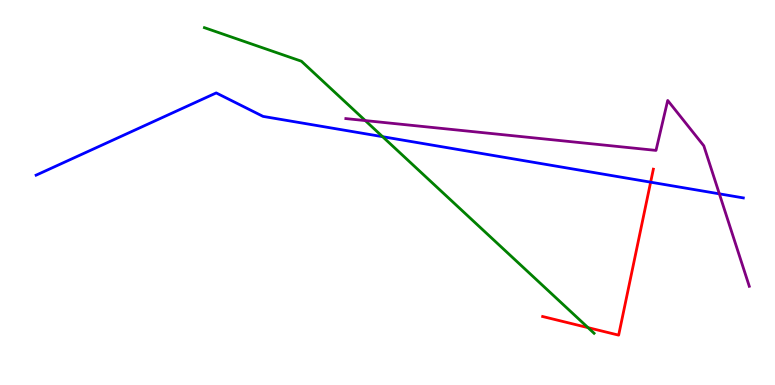[{'lines': ['blue', 'red'], 'intersections': [{'x': 8.4, 'y': 5.27}]}, {'lines': ['green', 'red'], 'intersections': [{'x': 7.59, 'y': 1.49}]}, {'lines': ['purple', 'red'], 'intersections': []}, {'lines': ['blue', 'green'], 'intersections': [{'x': 4.94, 'y': 6.45}]}, {'lines': ['blue', 'purple'], 'intersections': [{'x': 9.28, 'y': 4.97}]}, {'lines': ['green', 'purple'], 'intersections': [{'x': 4.71, 'y': 6.87}]}]